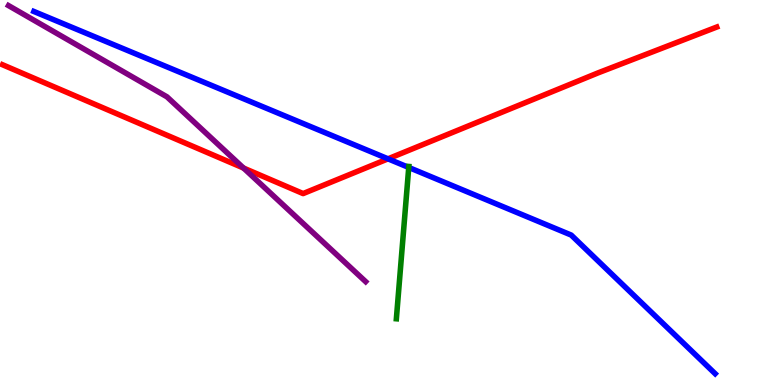[{'lines': ['blue', 'red'], 'intersections': [{'x': 5.01, 'y': 5.87}]}, {'lines': ['green', 'red'], 'intersections': []}, {'lines': ['purple', 'red'], 'intersections': [{'x': 3.14, 'y': 5.64}]}, {'lines': ['blue', 'green'], 'intersections': [{'x': 5.27, 'y': 5.65}]}, {'lines': ['blue', 'purple'], 'intersections': []}, {'lines': ['green', 'purple'], 'intersections': []}]